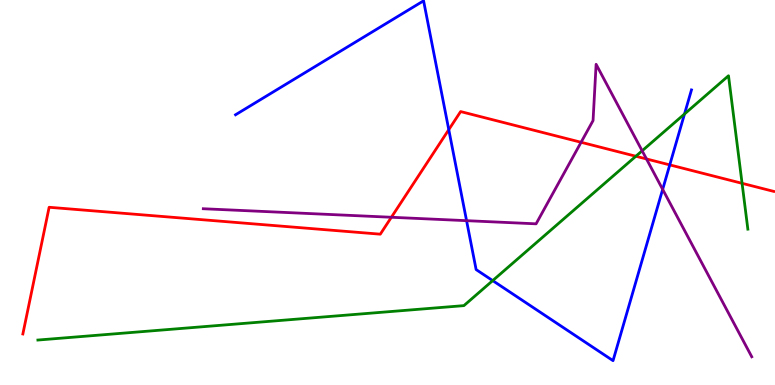[{'lines': ['blue', 'red'], 'intersections': [{'x': 5.79, 'y': 6.63}, {'x': 8.64, 'y': 5.72}]}, {'lines': ['green', 'red'], 'intersections': [{'x': 8.2, 'y': 5.94}, {'x': 9.58, 'y': 5.24}]}, {'lines': ['purple', 'red'], 'intersections': [{'x': 5.05, 'y': 4.36}, {'x': 7.5, 'y': 6.3}, {'x': 8.34, 'y': 5.87}]}, {'lines': ['blue', 'green'], 'intersections': [{'x': 6.36, 'y': 2.71}, {'x': 8.83, 'y': 7.04}]}, {'lines': ['blue', 'purple'], 'intersections': [{'x': 6.02, 'y': 4.27}, {'x': 8.55, 'y': 5.08}]}, {'lines': ['green', 'purple'], 'intersections': [{'x': 8.29, 'y': 6.08}]}]